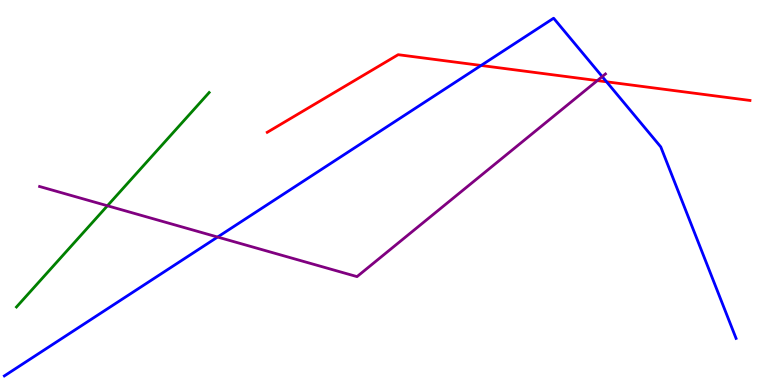[{'lines': ['blue', 'red'], 'intersections': [{'x': 6.21, 'y': 8.3}, {'x': 7.83, 'y': 7.88}]}, {'lines': ['green', 'red'], 'intersections': []}, {'lines': ['purple', 'red'], 'intersections': [{'x': 7.71, 'y': 7.91}]}, {'lines': ['blue', 'green'], 'intersections': []}, {'lines': ['blue', 'purple'], 'intersections': [{'x': 2.81, 'y': 3.84}, {'x': 7.77, 'y': 8.01}]}, {'lines': ['green', 'purple'], 'intersections': [{'x': 1.39, 'y': 4.66}]}]